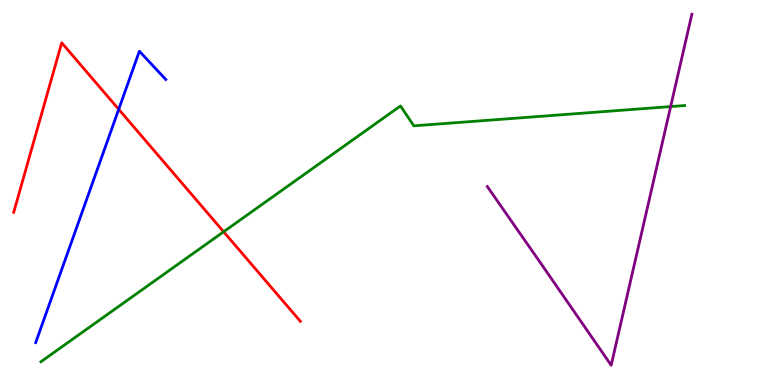[{'lines': ['blue', 'red'], 'intersections': [{'x': 1.53, 'y': 7.16}]}, {'lines': ['green', 'red'], 'intersections': [{'x': 2.89, 'y': 3.98}]}, {'lines': ['purple', 'red'], 'intersections': []}, {'lines': ['blue', 'green'], 'intersections': []}, {'lines': ['blue', 'purple'], 'intersections': []}, {'lines': ['green', 'purple'], 'intersections': [{'x': 8.65, 'y': 7.23}]}]